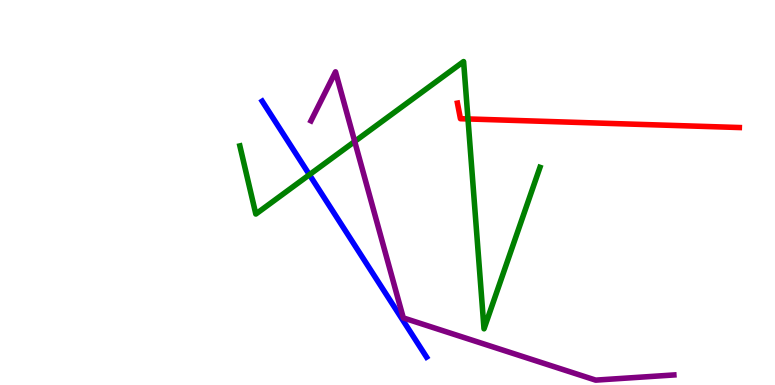[{'lines': ['blue', 'red'], 'intersections': []}, {'lines': ['green', 'red'], 'intersections': [{'x': 6.04, 'y': 6.91}]}, {'lines': ['purple', 'red'], 'intersections': []}, {'lines': ['blue', 'green'], 'intersections': [{'x': 3.99, 'y': 5.46}]}, {'lines': ['blue', 'purple'], 'intersections': []}, {'lines': ['green', 'purple'], 'intersections': [{'x': 4.58, 'y': 6.33}]}]